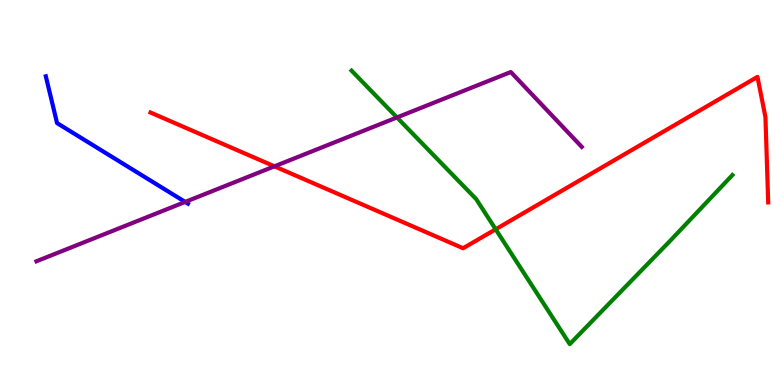[{'lines': ['blue', 'red'], 'intersections': []}, {'lines': ['green', 'red'], 'intersections': [{'x': 6.4, 'y': 4.04}]}, {'lines': ['purple', 'red'], 'intersections': [{'x': 3.54, 'y': 5.68}]}, {'lines': ['blue', 'green'], 'intersections': []}, {'lines': ['blue', 'purple'], 'intersections': [{'x': 2.39, 'y': 4.76}]}, {'lines': ['green', 'purple'], 'intersections': [{'x': 5.12, 'y': 6.95}]}]